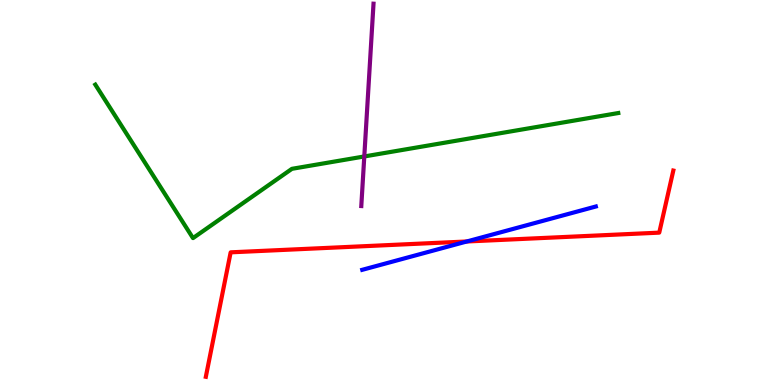[{'lines': ['blue', 'red'], 'intersections': [{'x': 6.02, 'y': 3.73}]}, {'lines': ['green', 'red'], 'intersections': []}, {'lines': ['purple', 'red'], 'intersections': []}, {'lines': ['blue', 'green'], 'intersections': []}, {'lines': ['blue', 'purple'], 'intersections': []}, {'lines': ['green', 'purple'], 'intersections': [{'x': 4.7, 'y': 5.94}]}]